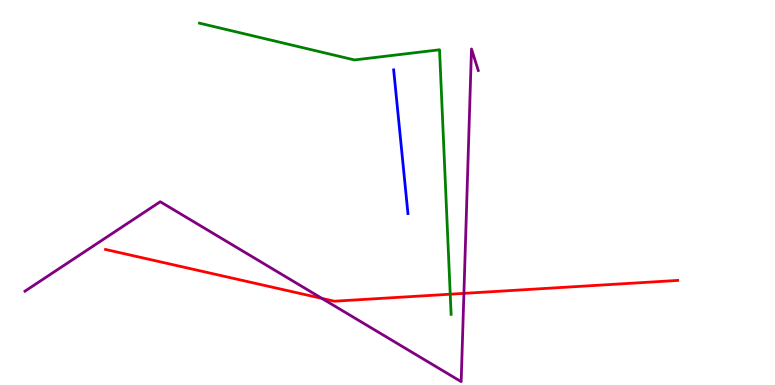[{'lines': ['blue', 'red'], 'intersections': []}, {'lines': ['green', 'red'], 'intersections': [{'x': 5.81, 'y': 2.36}]}, {'lines': ['purple', 'red'], 'intersections': [{'x': 4.15, 'y': 2.25}, {'x': 5.99, 'y': 2.38}]}, {'lines': ['blue', 'green'], 'intersections': []}, {'lines': ['blue', 'purple'], 'intersections': []}, {'lines': ['green', 'purple'], 'intersections': []}]